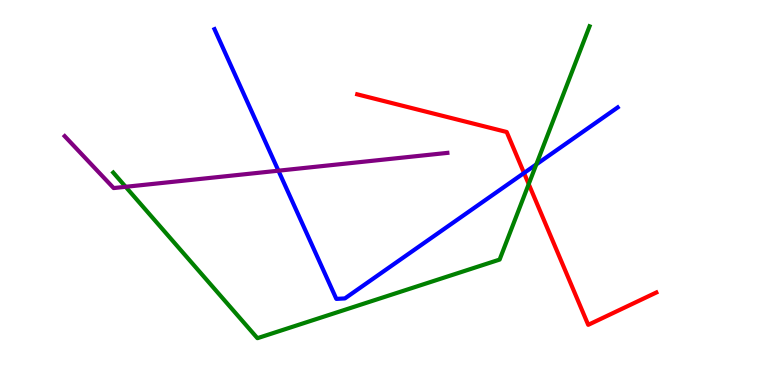[{'lines': ['blue', 'red'], 'intersections': [{'x': 6.76, 'y': 5.51}]}, {'lines': ['green', 'red'], 'intersections': [{'x': 6.82, 'y': 5.22}]}, {'lines': ['purple', 'red'], 'intersections': []}, {'lines': ['blue', 'green'], 'intersections': [{'x': 6.92, 'y': 5.73}]}, {'lines': ['blue', 'purple'], 'intersections': [{'x': 3.59, 'y': 5.57}]}, {'lines': ['green', 'purple'], 'intersections': [{'x': 1.62, 'y': 5.15}]}]